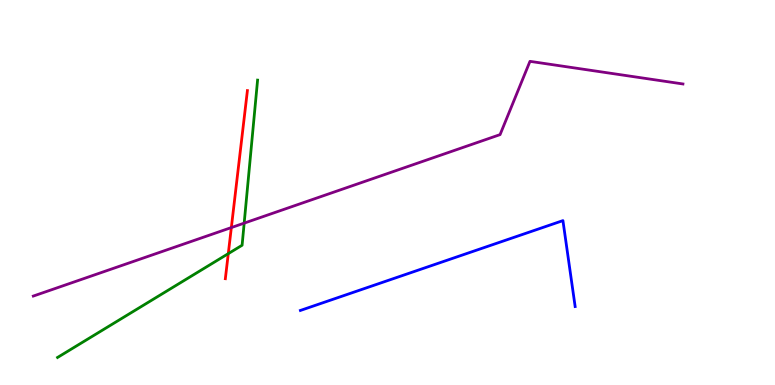[{'lines': ['blue', 'red'], 'intersections': []}, {'lines': ['green', 'red'], 'intersections': [{'x': 2.95, 'y': 3.41}]}, {'lines': ['purple', 'red'], 'intersections': [{'x': 2.99, 'y': 4.09}]}, {'lines': ['blue', 'green'], 'intersections': []}, {'lines': ['blue', 'purple'], 'intersections': []}, {'lines': ['green', 'purple'], 'intersections': [{'x': 3.15, 'y': 4.2}]}]